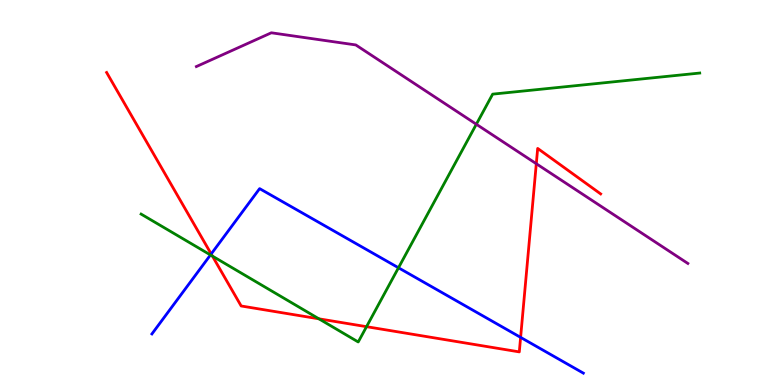[{'lines': ['blue', 'red'], 'intersections': [{'x': 2.73, 'y': 3.4}, {'x': 6.72, 'y': 1.24}]}, {'lines': ['green', 'red'], 'intersections': [{'x': 2.74, 'y': 3.35}, {'x': 4.11, 'y': 1.72}, {'x': 4.73, 'y': 1.51}]}, {'lines': ['purple', 'red'], 'intersections': [{'x': 6.92, 'y': 5.75}]}, {'lines': ['blue', 'green'], 'intersections': [{'x': 2.72, 'y': 3.38}, {'x': 5.14, 'y': 3.04}]}, {'lines': ['blue', 'purple'], 'intersections': []}, {'lines': ['green', 'purple'], 'intersections': [{'x': 6.15, 'y': 6.77}]}]